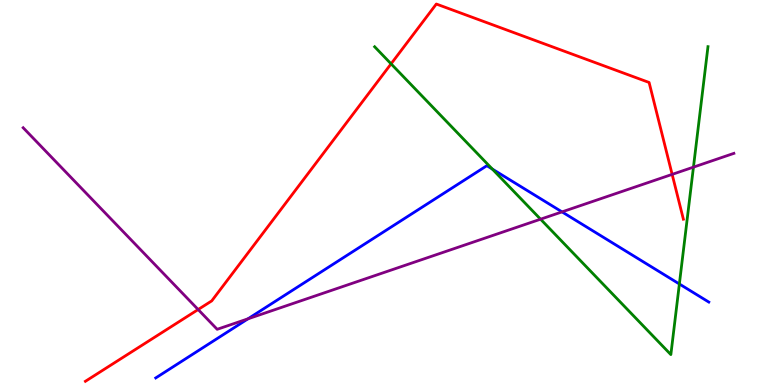[{'lines': ['blue', 'red'], 'intersections': []}, {'lines': ['green', 'red'], 'intersections': [{'x': 5.05, 'y': 8.34}]}, {'lines': ['purple', 'red'], 'intersections': [{'x': 2.56, 'y': 1.96}, {'x': 8.67, 'y': 5.47}]}, {'lines': ['blue', 'green'], 'intersections': [{'x': 6.35, 'y': 5.61}, {'x': 8.77, 'y': 2.62}]}, {'lines': ['blue', 'purple'], 'intersections': [{'x': 3.2, 'y': 1.72}, {'x': 7.25, 'y': 4.5}]}, {'lines': ['green', 'purple'], 'intersections': [{'x': 6.97, 'y': 4.31}, {'x': 8.95, 'y': 5.66}]}]